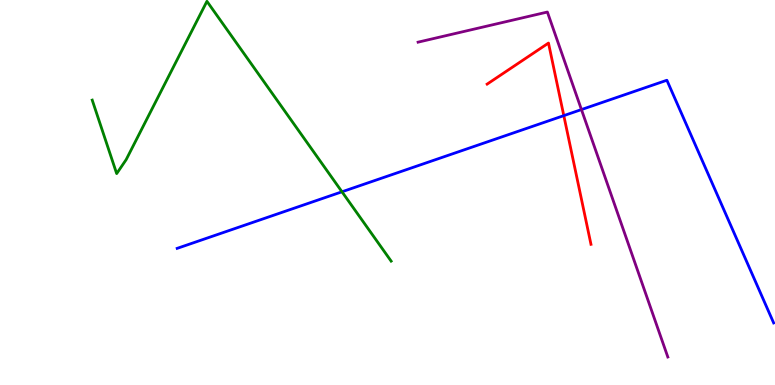[{'lines': ['blue', 'red'], 'intersections': [{'x': 7.27, 'y': 7.0}]}, {'lines': ['green', 'red'], 'intersections': []}, {'lines': ['purple', 'red'], 'intersections': []}, {'lines': ['blue', 'green'], 'intersections': [{'x': 4.41, 'y': 5.02}]}, {'lines': ['blue', 'purple'], 'intersections': [{'x': 7.5, 'y': 7.15}]}, {'lines': ['green', 'purple'], 'intersections': []}]